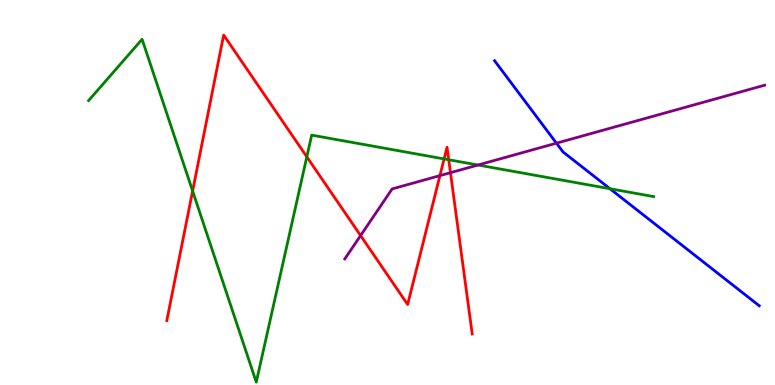[{'lines': ['blue', 'red'], 'intersections': []}, {'lines': ['green', 'red'], 'intersections': [{'x': 2.49, 'y': 5.04}, {'x': 3.96, 'y': 5.93}, {'x': 5.73, 'y': 5.87}, {'x': 5.79, 'y': 5.85}]}, {'lines': ['purple', 'red'], 'intersections': [{'x': 4.65, 'y': 3.88}, {'x': 5.68, 'y': 5.44}, {'x': 5.81, 'y': 5.51}]}, {'lines': ['blue', 'green'], 'intersections': [{'x': 7.87, 'y': 5.1}]}, {'lines': ['blue', 'purple'], 'intersections': [{'x': 7.18, 'y': 6.28}]}, {'lines': ['green', 'purple'], 'intersections': [{'x': 6.17, 'y': 5.71}]}]